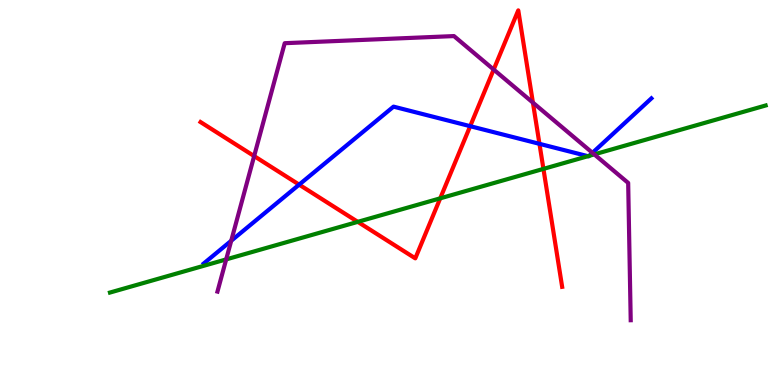[{'lines': ['blue', 'red'], 'intersections': [{'x': 3.86, 'y': 5.2}, {'x': 6.07, 'y': 6.72}, {'x': 6.96, 'y': 6.26}]}, {'lines': ['green', 'red'], 'intersections': [{'x': 4.62, 'y': 4.24}, {'x': 5.68, 'y': 4.85}, {'x': 7.01, 'y': 5.61}]}, {'lines': ['purple', 'red'], 'intersections': [{'x': 3.28, 'y': 5.95}, {'x': 6.37, 'y': 8.19}, {'x': 6.88, 'y': 7.33}]}, {'lines': ['blue', 'green'], 'intersections': [{'x': 7.59, 'y': 5.94}, {'x': 7.6, 'y': 5.95}]}, {'lines': ['blue', 'purple'], 'intersections': [{'x': 2.98, 'y': 3.75}, {'x': 7.64, 'y': 6.03}]}, {'lines': ['green', 'purple'], 'intersections': [{'x': 2.92, 'y': 3.26}, {'x': 7.67, 'y': 5.99}]}]